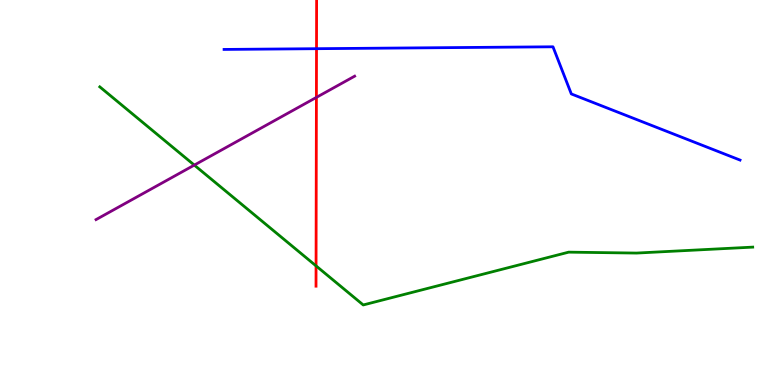[{'lines': ['blue', 'red'], 'intersections': [{'x': 4.08, 'y': 8.74}]}, {'lines': ['green', 'red'], 'intersections': [{'x': 4.08, 'y': 3.09}]}, {'lines': ['purple', 'red'], 'intersections': [{'x': 4.08, 'y': 7.47}]}, {'lines': ['blue', 'green'], 'intersections': []}, {'lines': ['blue', 'purple'], 'intersections': []}, {'lines': ['green', 'purple'], 'intersections': [{'x': 2.51, 'y': 5.71}]}]